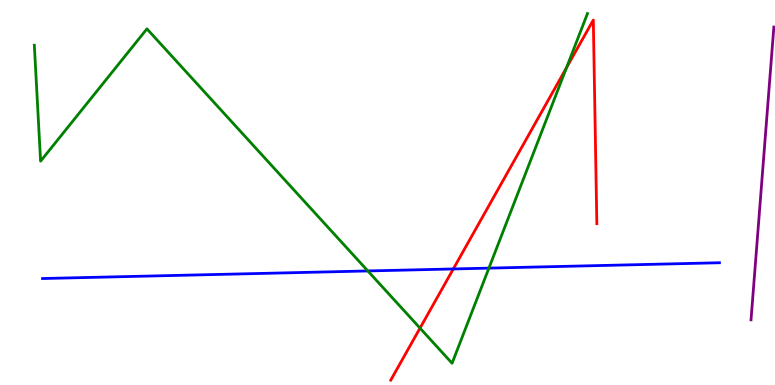[{'lines': ['blue', 'red'], 'intersections': [{'x': 5.85, 'y': 3.01}]}, {'lines': ['green', 'red'], 'intersections': [{'x': 5.42, 'y': 1.48}, {'x': 7.31, 'y': 8.24}]}, {'lines': ['purple', 'red'], 'intersections': []}, {'lines': ['blue', 'green'], 'intersections': [{'x': 4.75, 'y': 2.96}, {'x': 6.31, 'y': 3.04}]}, {'lines': ['blue', 'purple'], 'intersections': []}, {'lines': ['green', 'purple'], 'intersections': []}]